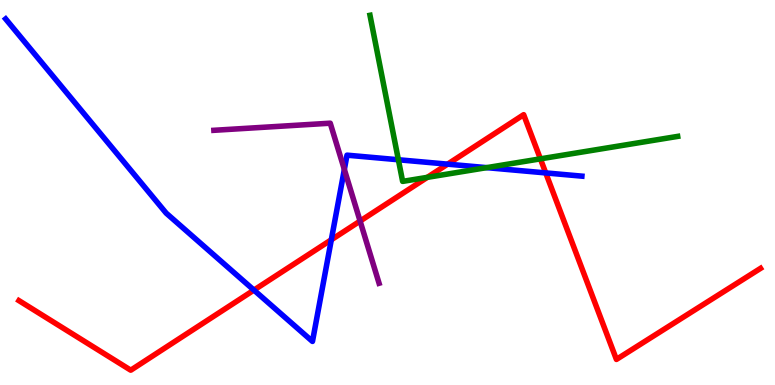[{'lines': ['blue', 'red'], 'intersections': [{'x': 3.28, 'y': 2.47}, {'x': 4.28, 'y': 3.77}, {'x': 5.78, 'y': 5.74}, {'x': 7.04, 'y': 5.51}]}, {'lines': ['green', 'red'], 'intersections': [{'x': 5.51, 'y': 5.39}, {'x': 6.97, 'y': 5.87}]}, {'lines': ['purple', 'red'], 'intersections': [{'x': 4.65, 'y': 4.26}]}, {'lines': ['blue', 'green'], 'intersections': [{'x': 5.14, 'y': 5.85}, {'x': 6.28, 'y': 5.65}]}, {'lines': ['blue', 'purple'], 'intersections': [{'x': 4.44, 'y': 5.6}]}, {'lines': ['green', 'purple'], 'intersections': []}]